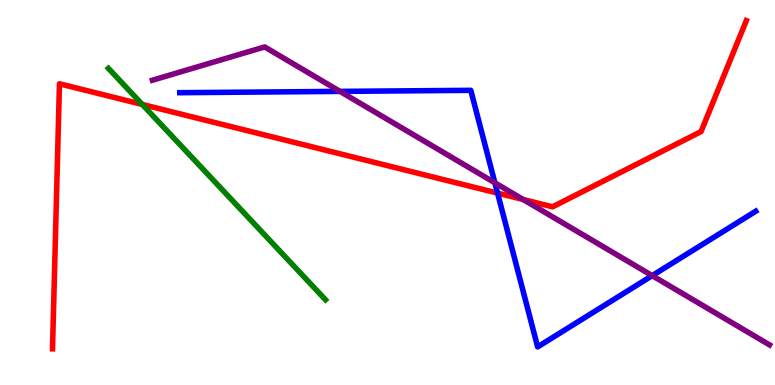[{'lines': ['blue', 'red'], 'intersections': [{'x': 6.42, 'y': 4.98}]}, {'lines': ['green', 'red'], 'intersections': [{'x': 1.84, 'y': 7.29}]}, {'lines': ['purple', 'red'], 'intersections': [{'x': 6.75, 'y': 4.82}]}, {'lines': ['blue', 'green'], 'intersections': []}, {'lines': ['blue', 'purple'], 'intersections': [{'x': 4.39, 'y': 7.63}, {'x': 6.39, 'y': 5.25}, {'x': 8.42, 'y': 2.84}]}, {'lines': ['green', 'purple'], 'intersections': []}]